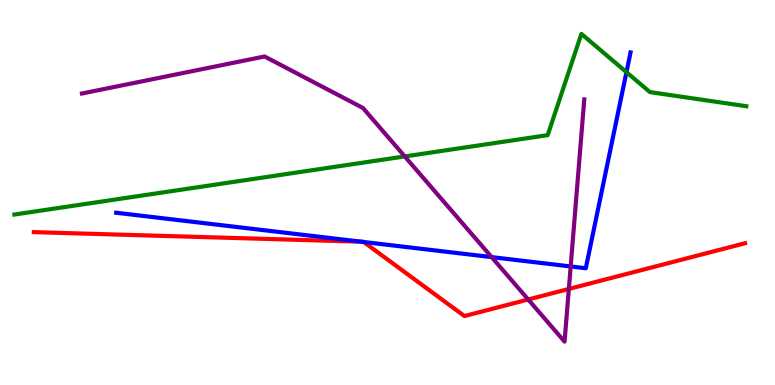[{'lines': ['blue', 'red'], 'intersections': [{'x': 4.66, 'y': 3.72}, {'x': 4.69, 'y': 3.71}]}, {'lines': ['green', 'red'], 'intersections': []}, {'lines': ['purple', 'red'], 'intersections': [{'x': 6.82, 'y': 2.22}, {'x': 7.34, 'y': 2.49}]}, {'lines': ['blue', 'green'], 'intersections': [{'x': 8.08, 'y': 8.13}]}, {'lines': ['blue', 'purple'], 'intersections': [{'x': 6.34, 'y': 3.32}, {'x': 7.36, 'y': 3.08}]}, {'lines': ['green', 'purple'], 'intersections': [{'x': 5.22, 'y': 5.94}]}]